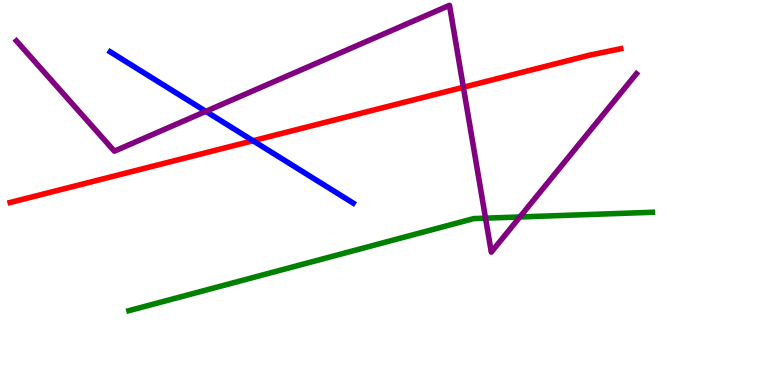[{'lines': ['blue', 'red'], 'intersections': [{'x': 3.26, 'y': 6.34}]}, {'lines': ['green', 'red'], 'intersections': []}, {'lines': ['purple', 'red'], 'intersections': [{'x': 5.98, 'y': 7.73}]}, {'lines': ['blue', 'green'], 'intersections': []}, {'lines': ['blue', 'purple'], 'intersections': [{'x': 2.66, 'y': 7.11}]}, {'lines': ['green', 'purple'], 'intersections': [{'x': 6.26, 'y': 4.33}, {'x': 6.71, 'y': 4.36}]}]